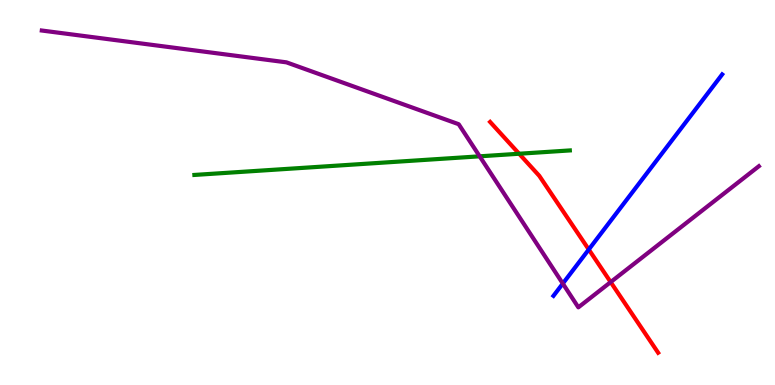[{'lines': ['blue', 'red'], 'intersections': [{'x': 7.6, 'y': 3.52}]}, {'lines': ['green', 'red'], 'intersections': [{'x': 6.7, 'y': 6.01}]}, {'lines': ['purple', 'red'], 'intersections': [{'x': 7.88, 'y': 2.67}]}, {'lines': ['blue', 'green'], 'intersections': []}, {'lines': ['blue', 'purple'], 'intersections': [{'x': 7.26, 'y': 2.63}]}, {'lines': ['green', 'purple'], 'intersections': [{'x': 6.19, 'y': 5.94}]}]